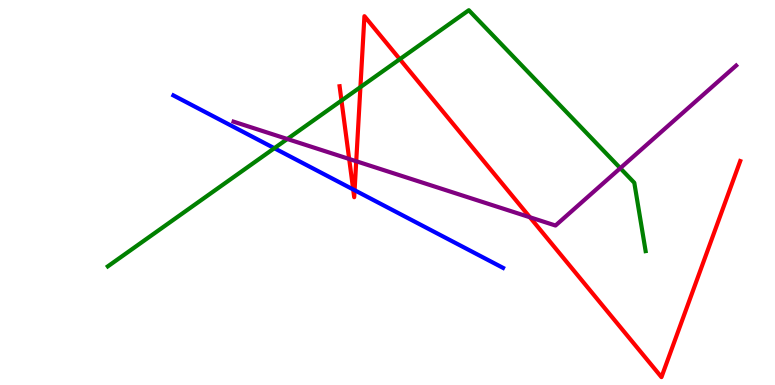[{'lines': ['blue', 'red'], 'intersections': [{'x': 4.56, 'y': 5.08}, {'x': 4.58, 'y': 5.06}]}, {'lines': ['green', 'red'], 'intersections': [{'x': 4.41, 'y': 7.39}, {'x': 4.65, 'y': 7.74}, {'x': 5.16, 'y': 8.46}]}, {'lines': ['purple', 'red'], 'intersections': [{'x': 4.51, 'y': 5.87}, {'x': 4.6, 'y': 5.81}, {'x': 6.84, 'y': 4.36}]}, {'lines': ['blue', 'green'], 'intersections': [{'x': 3.54, 'y': 6.15}]}, {'lines': ['blue', 'purple'], 'intersections': []}, {'lines': ['green', 'purple'], 'intersections': [{'x': 3.71, 'y': 6.39}, {'x': 8.0, 'y': 5.63}]}]